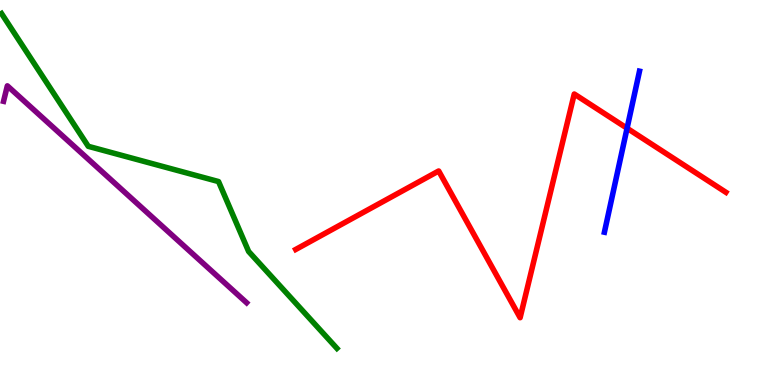[{'lines': ['blue', 'red'], 'intersections': [{'x': 8.09, 'y': 6.67}]}, {'lines': ['green', 'red'], 'intersections': []}, {'lines': ['purple', 'red'], 'intersections': []}, {'lines': ['blue', 'green'], 'intersections': []}, {'lines': ['blue', 'purple'], 'intersections': []}, {'lines': ['green', 'purple'], 'intersections': []}]